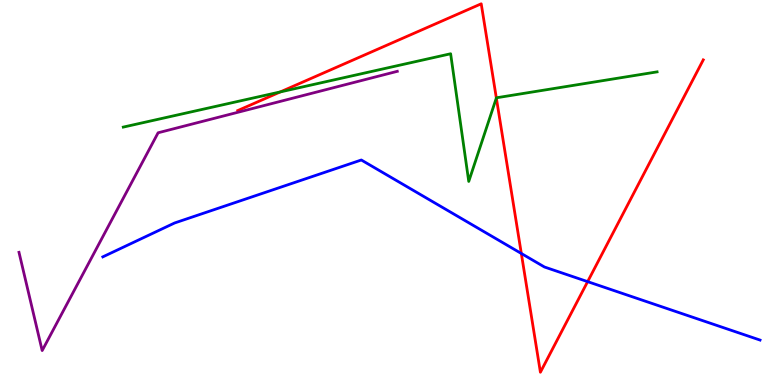[{'lines': ['blue', 'red'], 'intersections': [{'x': 6.73, 'y': 3.42}, {'x': 7.58, 'y': 2.68}]}, {'lines': ['green', 'red'], 'intersections': [{'x': 3.62, 'y': 7.61}, {'x': 6.4, 'y': 7.45}]}, {'lines': ['purple', 'red'], 'intersections': []}, {'lines': ['blue', 'green'], 'intersections': []}, {'lines': ['blue', 'purple'], 'intersections': []}, {'lines': ['green', 'purple'], 'intersections': []}]